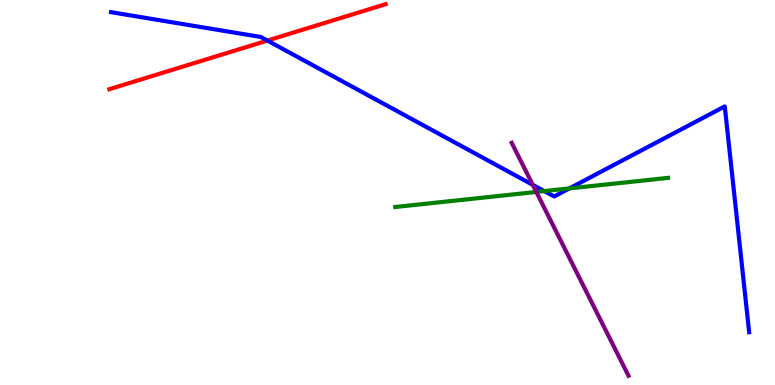[{'lines': ['blue', 'red'], 'intersections': [{'x': 3.45, 'y': 8.95}]}, {'lines': ['green', 'red'], 'intersections': []}, {'lines': ['purple', 'red'], 'intersections': []}, {'lines': ['blue', 'green'], 'intersections': [{'x': 7.02, 'y': 5.04}, {'x': 7.35, 'y': 5.11}]}, {'lines': ['blue', 'purple'], 'intersections': [{'x': 6.87, 'y': 5.2}]}, {'lines': ['green', 'purple'], 'intersections': [{'x': 6.92, 'y': 5.01}]}]